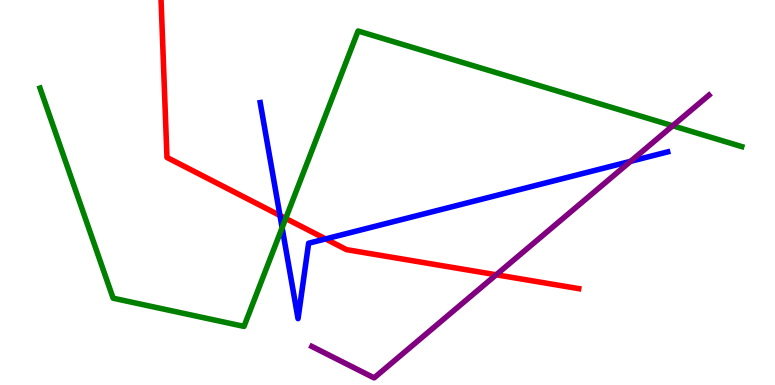[{'lines': ['blue', 'red'], 'intersections': [{'x': 3.61, 'y': 4.4}, {'x': 4.2, 'y': 3.79}]}, {'lines': ['green', 'red'], 'intersections': [{'x': 3.69, 'y': 4.33}]}, {'lines': ['purple', 'red'], 'intersections': [{'x': 6.4, 'y': 2.86}]}, {'lines': ['blue', 'green'], 'intersections': [{'x': 3.64, 'y': 4.08}]}, {'lines': ['blue', 'purple'], 'intersections': [{'x': 8.14, 'y': 5.81}]}, {'lines': ['green', 'purple'], 'intersections': [{'x': 8.68, 'y': 6.73}]}]